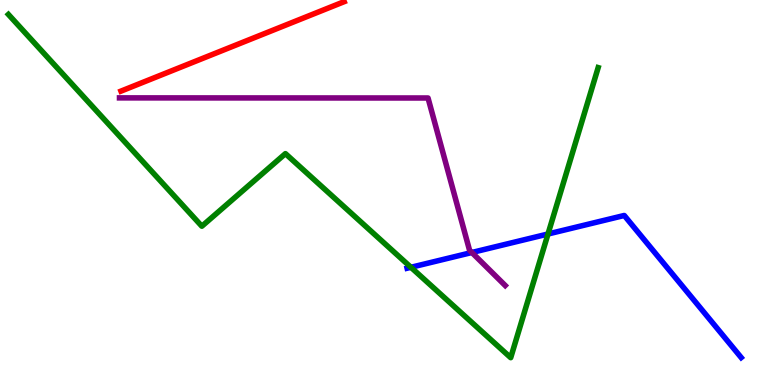[{'lines': ['blue', 'red'], 'intersections': []}, {'lines': ['green', 'red'], 'intersections': []}, {'lines': ['purple', 'red'], 'intersections': []}, {'lines': ['blue', 'green'], 'intersections': [{'x': 5.3, 'y': 3.06}, {'x': 7.07, 'y': 3.92}]}, {'lines': ['blue', 'purple'], 'intersections': [{'x': 6.09, 'y': 3.44}]}, {'lines': ['green', 'purple'], 'intersections': []}]